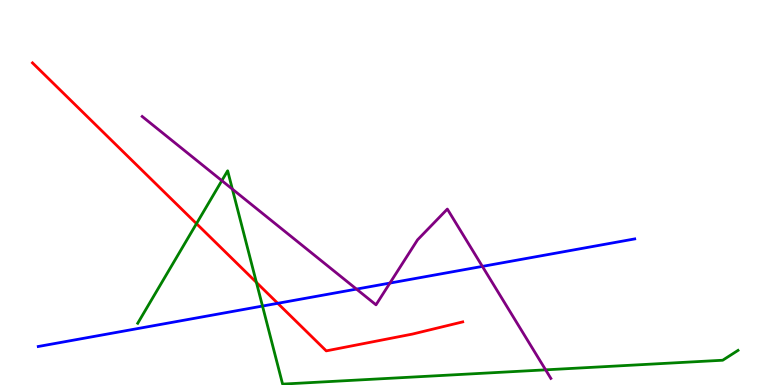[{'lines': ['blue', 'red'], 'intersections': [{'x': 3.58, 'y': 2.12}]}, {'lines': ['green', 'red'], 'intersections': [{'x': 2.54, 'y': 4.19}, {'x': 3.31, 'y': 2.67}]}, {'lines': ['purple', 'red'], 'intersections': []}, {'lines': ['blue', 'green'], 'intersections': [{'x': 3.39, 'y': 2.05}]}, {'lines': ['blue', 'purple'], 'intersections': [{'x': 4.6, 'y': 2.49}, {'x': 5.03, 'y': 2.65}, {'x': 6.22, 'y': 3.08}]}, {'lines': ['green', 'purple'], 'intersections': [{'x': 2.86, 'y': 5.31}, {'x': 3.0, 'y': 5.09}, {'x': 7.04, 'y': 0.394}]}]